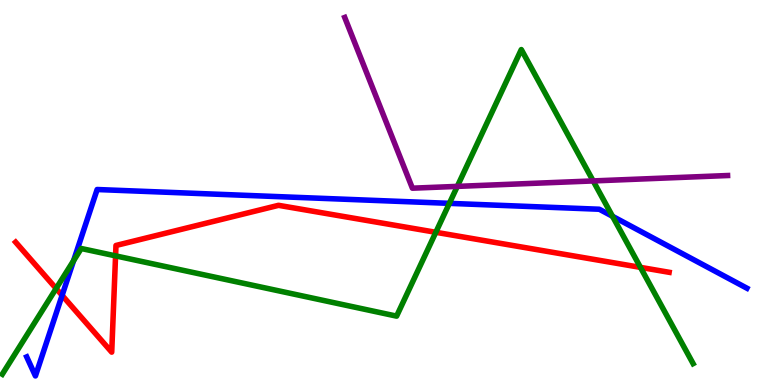[{'lines': ['blue', 'red'], 'intersections': [{'x': 0.801, 'y': 2.33}]}, {'lines': ['green', 'red'], 'intersections': [{'x': 0.724, 'y': 2.51}, {'x': 1.49, 'y': 3.35}, {'x': 5.62, 'y': 3.97}, {'x': 8.26, 'y': 3.06}]}, {'lines': ['purple', 'red'], 'intersections': []}, {'lines': ['blue', 'green'], 'intersections': [{'x': 0.949, 'y': 3.23}, {'x': 5.8, 'y': 4.72}, {'x': 7.9, 'y': 4.38}]}, {'lines': ['blue', 'purple'], 'intersections': []}, {'lines': ['green', 'purple'], 'intersections': [{'x': 5.9, 'y': 5.16}, {'x': 7.65, 'y': 5.3}]}]